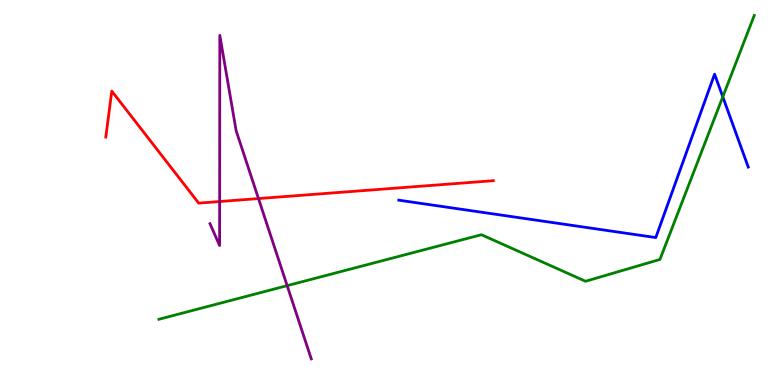[{'lines': ['blue', 'red'], 'intersections': []}, {'lines': ['green', 'red'], 'intersections': []}, {'lines': ['purple', 'red'], 'intersections': [{'x': 2.83, 'y': 4.77}, {'x': 3.34, 'y': 4.84}]}, {'lines': ['blue', 'green'], 'intersections': [{'x': 9.33, 'y': 7.49}]}, {'lines': ['blue', 'purple'], 'intersections': []}, {'lines': ['green', 'purple'], 'intersections': [{'x': 3.71, 'y': 2.58}]}]